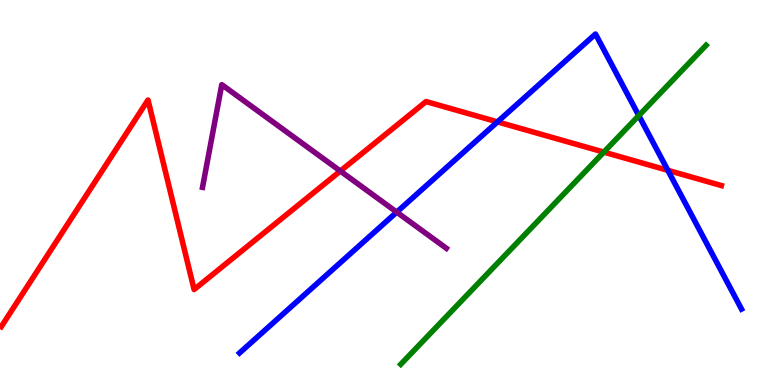[{'lines': ['blue', 'red'], 'intersections': [{'x': 6.42, 'y': 6.83}, {'x': 8.62, 'y': 5.58}]}, {'lines': ['green', 'red'], 'intersections': [{'x': 7.79, 'y': 6.05}]}, {'lines': ['purple', 'red'], 'intersections': [{'x': 4.39, 'y': 5.56}]}, {'lines': ['blue', 'green'], 'intersections': [{'x': 8.24, 'y': 7.0}]}, {'lines': ['blue', 'purple'], 'intersections': [{'x': 5.12, 'y': 4.49}]}, {'lines': ['green', 'purple'], 'intersections': []}]